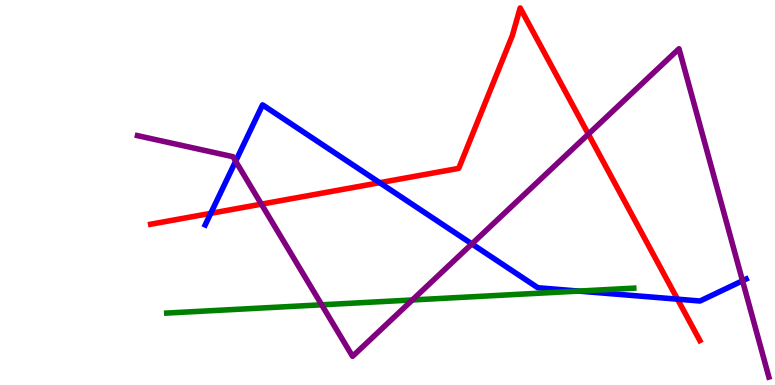[{'lines': ['blue', 'red'], 'intersections': [{'x': 2.72, 'y': 4.46}, {'x': 4.9, 'y': 5.25}, {'x': 8.74, 'y': 2.23}]}, {'lines': ['green', 'red'], 'intersections': []}, {'lines': ['purple', 'red'], 'intersections': [{'x': 3.37, 'y': 4.7}, {'x': 7.59, 'y': 6.52}]}, {'lines': ['blue', 'green'], 'intersections': [{'x': 7.47, 'y': 2.44}]}, {'lines': ['blue', 'purple'], 'intersections': [{'x': 3.04, 'y': 5.81}, {'x': 6.09, 'y': 3.66}, {'x': 9.58, 'y': 2.71}]}, {'lines': ['green', 'purple'], 'intersections': [{'x': 4.15, 'y': 2.08}, {'x': 5.32, 'y': 2.21}]}]